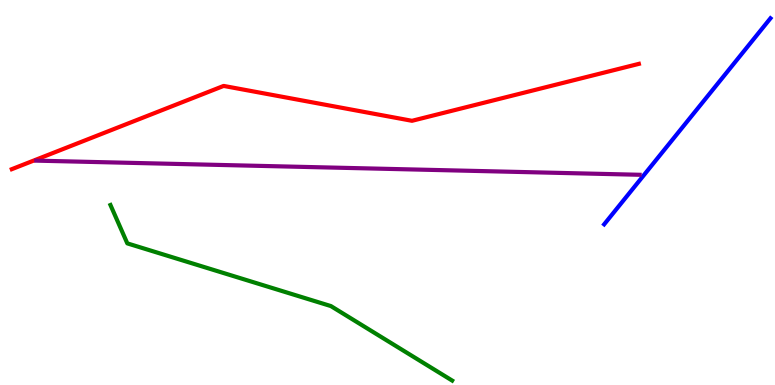[{'lines': ['blue', 'red'], 'intersections': []}, {'lines': ['green', 'red'], 'intersections': []}, {'lines': ['purple', 'red'], 'intersections': []}, {'lines': ['blue', 'green'], 'intersections': []}, {'lines': ['blue', 'purple'], 'intersections': []}, {'lines': ['green', 'purple'], 'intersections': []}]